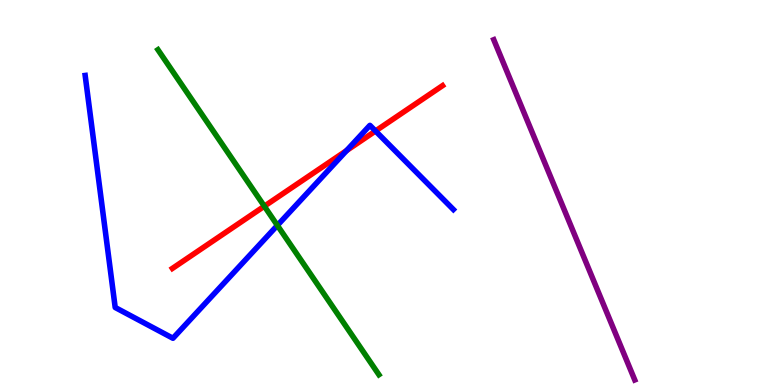[{'lines': ['blue', 'red'], 'intersections': [{'x': 4.47, 'y': 6.09}, {'x': 4.85, 'y': 6.6}]}, {'lines': ['green', 'red'], 'intersections': [{'x': 3.41, 'y': 4.64}]}, {'lines': ['purple', 'red'], 'intersections': []}, {'lines': ['blue', 'green'], 'intersections': [{'x': 3.58, 'y': 4.15}]}, {'lines': ['blue', 'purple'], 'intersections': []}, {'lines': ['green', 'purple'], 'intersections': []}]